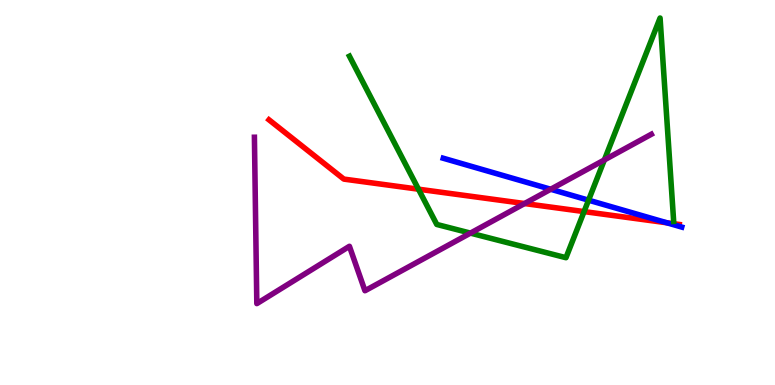[{'lines': ['blue', 'red'], 'intersections': [{'x': 8.61, 'y': 4.21}]}, {'lines': ['green', 'red'], 'intersections': [{'x': 5.4, 'y': 5.09}, {'x': 7.54, 'y': 4.5}]}, {'lines': ['purple', 'red'], 'intersections': [{'x': 6.77, 'y': 4.71}]}, {'lines': ['blue', 'green'], 'intersections': [{'x': 7.59, 'y': 4.8}]}, {'lines': ['blue', 'purple'], 'intersections': [{'x': 7.11, 'y': 5.08}]}, {'lines': ['green', 'purple'], 'intersections': [{'x': 6.07, 'y': 3.95}, {'x': 7.8, 'y': 5.85}]}]